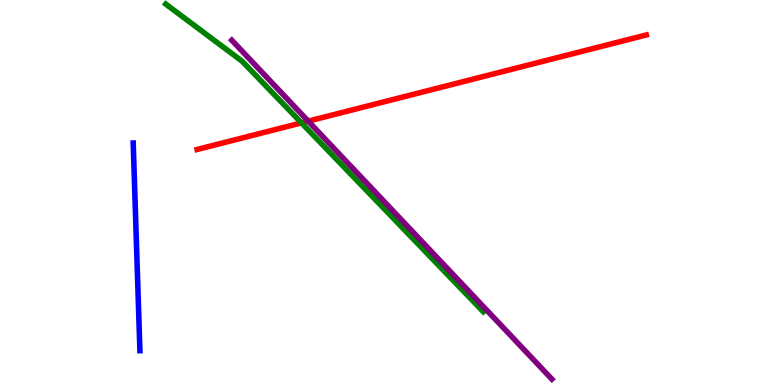[{'lines': ['blue', 'red'], 'intersections': []}, {'lines': ['green', 'red'], 'intersections': [{'x': 3.89, 'y': 6.81}]}, {'lines': ['purple', 'red'], 'intersections': [{'x': 3.98, 'y': 6.85}]}, {'lines': ['blue', 'green'], 'intersections': []}, {'lines': ['blue', 'purple'], 'intersections': []}, {'lines': ['green', 'purple'], 'intersections': []}]